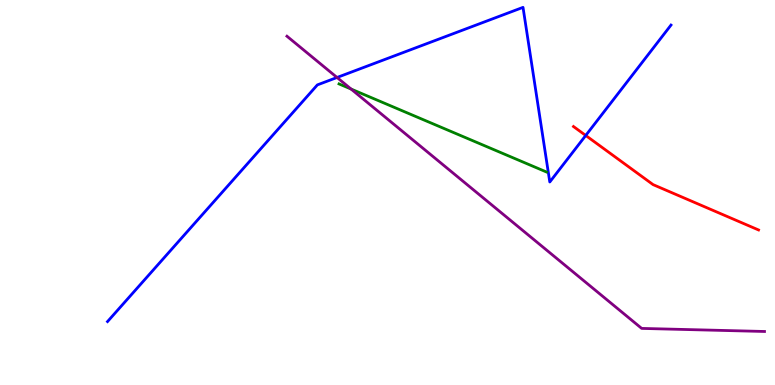[{'lines': ['blue', 'red'], 'intersections': [{'x': 7.56, 'y': 6.48}]}, {'lines': ['green', 'red'], 'intersections': []}, {'lines': ['purple', 'red'], 'intersections': []}, {'lines': ['blue', 'green'], 'intersections': []}, {'lines': ['blue', 'purple'], 'intersections': [{'x': 4.35, 'y': 7.99}]}, {'lines': ['green', 'purple'], 'intersections': [{'x': 4.53, 'y': 7.69}]}]